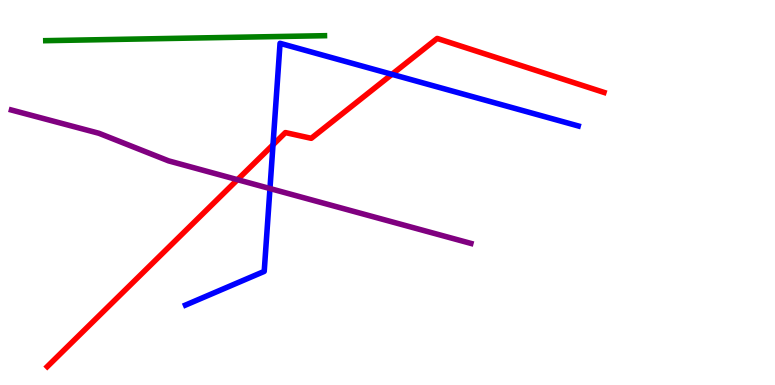[{'lines': ['blue', 'red'], 'intersections': [{'x': 3.52, 'y': 6.24}, {'x': 5.06, 'y': 8.07}]}, {'lines': ['green', 'red'], 'intersections': []}, {'lines': ['purple', 'red'], 'intersections': [{'x': 3.06, 'y': 5.33}]}, {'lines': ['blue', 'green'], 'intersections': []}, {'lines': ['blue', 'purple'], 'intersections': [{'x': 3.48, 'y': 5.1}]}, {'lines': ['green', 'purple'], 'intersections': []}]